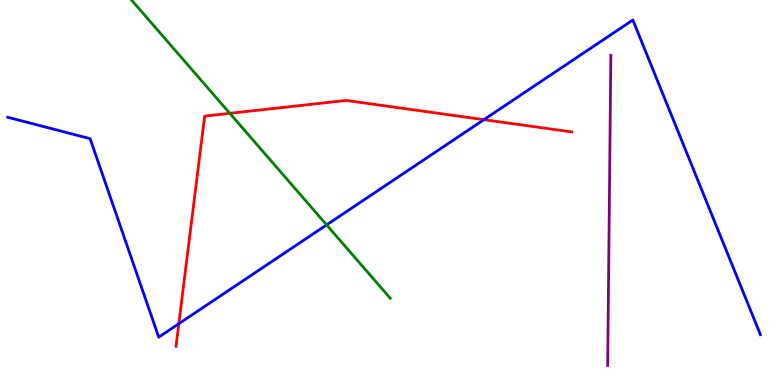[{'lines': ['blue', 'red'], 'intersections': [{'x': 2.31, 'y': 1.59}, {'x': 6.24, 'y': 6.89}]}, {'lines': ['green', 'red'], 'intersections': [{'x': 2.97, 'y': 7.06}]}, {'lines': ['purple', 'red'], 'intersections': []}, {'lines': ['blue', 'green'], 'intersections': [{'x': 4.21, 'y': 4.16}]}, {'lines': ['blue', 'purple'], 'intersections': []}, {'lines': ['green', 'purple'], 'intersections': []}]